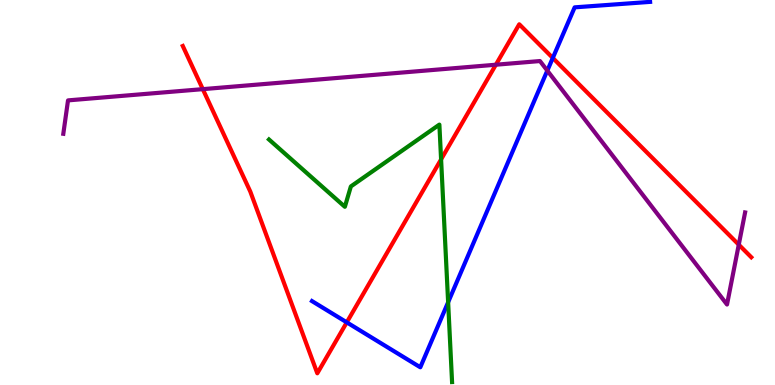[{'lines': ['blue', 'red'], 'intersections': [{'x': 4.47, 'y': 1.63}, {'x': 7.13, 'y': 8.49}]}, {'lines': ['green', 'red'], 'intersections': [{'x': 5.69, 'y': 5.86}]}, {'lines': ['purple', 'red'], 'intersections': [{'x': 2.62, 'y': 7.68}, {'x': 6.4, 'y': 8.32}, {'x': 9.53, 'y': 3.64}]}, {'lines': ['blue', 'green'], 'intersections': [{'x': 5.78, 'y': 2.15}]}, {'lines': ['blue', 'purple'], 'intersections': [{'x': 7.06, 'y': 8.17}]}, {'lines': ['green', 'purple'], 'intersections': []}]